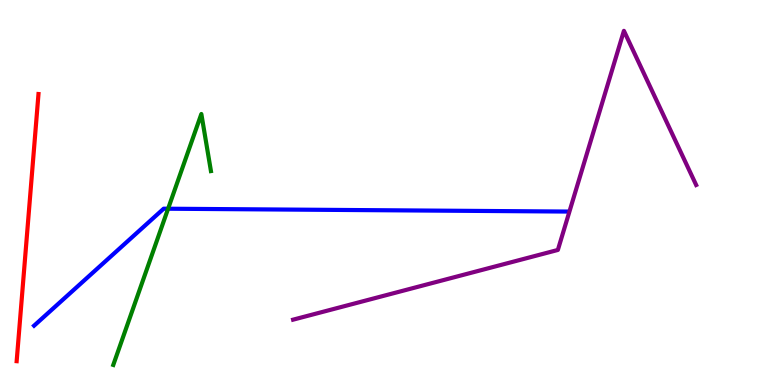[{'lines': ['blue', 'red'], 'intersections': []}, {'lines': ['green', 'red'], 'intersections': []}, {'lines': ['purple', 'red'], 'intersections': []}, {'lines': ['blue', 'green'], 'intersections': [{'x': 2.17, 'y': 4.58}]}, {'lines': ['blue', 'purple'], 'intersections': []}, {'lines': ['green', 'purple'], 'intersections': []}]